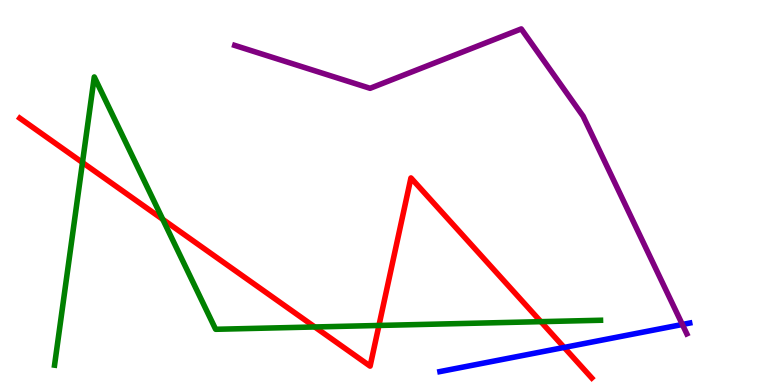[{'lines': ['blue', 'red'], 'intersections': [{'x': 7.28, 'y': 0.975}]}, {'lines': ['green', 'red'], 'intersections': [{'x': 1.06, 'y': 5.78}, {'x': 2.1, 'y': 4.3}, {'x': 4.06, 'y': 1.51}, {'x': 4.89, 'y': 1.55}, {'x': 6.98, 'y': 1.65}]}, {'lines': ['purple', 'red'], 'intersections': []}, {'lines': ['blue', 'green'], 'intersections': []}, {'lines': ['blue', 'purple'], 'intersections': [{'x': 8.8, 'y': 1.57}]}, {'lines': ['green', 'purple'], 'intersections': []}]